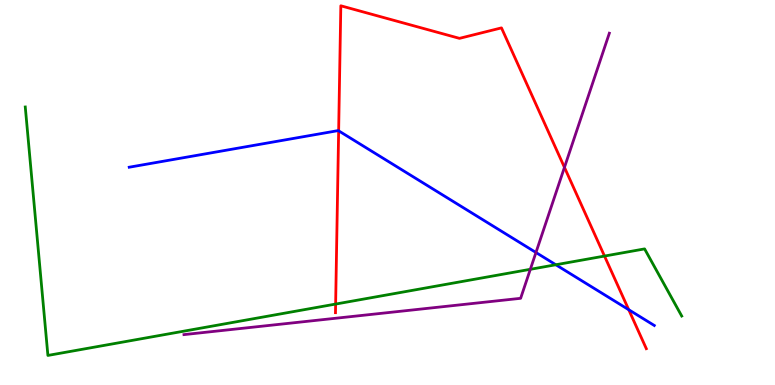[{'lines': ['blue', 'red'], 'intersections': [{'x': 4.37, 'y': 6.6}, {'x': 8.11, 'y': 1.96}]}, {'lines': ['green', 'red'], 'intersections': [{'x': 4.33, 'y': 2.1}, {'x': 7.8, 'y': 3.35}]}, {'lines': ['purple', 'red'], 'intersections': [{'x': 7.28, 'y': 5.65}]}, {'lines': ['blue', 'green'], 'intersections': [{'x': 7.17, 'y': 3.12}]}, {'lines': ['blue', 'purple'], 'intersections': [{'x': 6.92, 'y': 3.44}]}, {'lines': ['green', 'purple'], 'intersections': [{'x': 6.84, 'y': 3.01}]}]